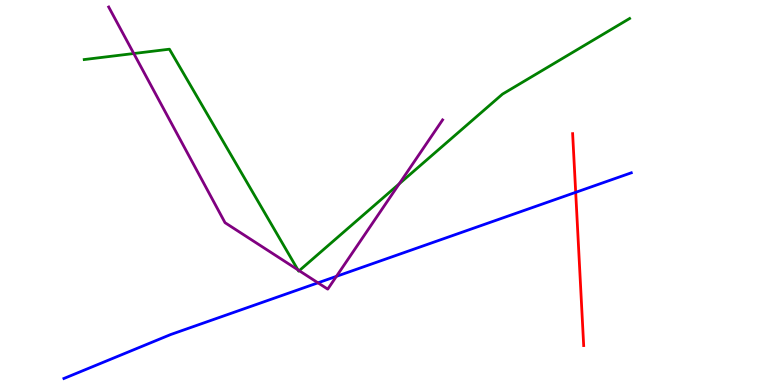[{'lines': ['blue', 'red'], 'intersections': [{'x': 7.43, 'y': 5.0}]}, {'lines': ['green', 'red'], 'intersections': []}, {'lines': ['purple', 'red'], 'intersections': []}, {'lines': ['blue', 'green'], 'intersections': []}, {'lines': ['blue', 'purple'], 'intersections': [{'x': 4.1, 'y': 2.65}, {'x': 4.34, 'y': 2.82}]}, {'lines': ['green', 'purple'], 'intersections': [{'x': 1.73, 'y': 8.61}, {'x': 3.84, 'y': 2.99}, {'x': 3.86, 'y': 2.97}, {'x': 5.15, 'y': 5.23}]}]